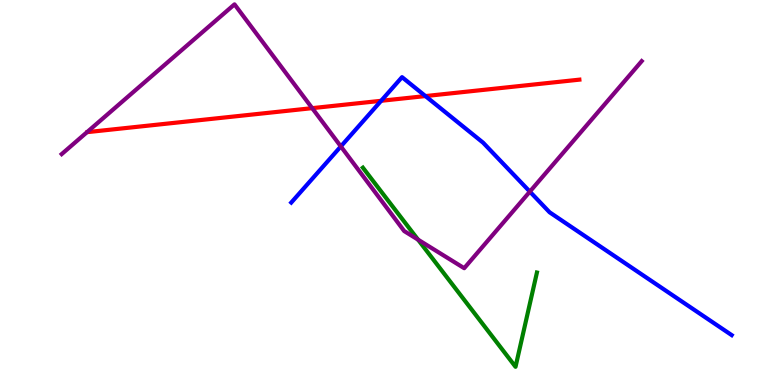[{'lines': ['blue', 'red'], 'intersections': [{'x': 4.92, 'y': 7.38}, {'x': 5.49, 'y': 7.5}]}, {'lines': ['green', 'red'], 'intersections': []}, {'lines': ['purple', 'red'], 'intersections': [{'x': 4.03, 'y': 7.19}]}, {'lines': ['blue', 'green'], 'intersections': []}, {'lines': ['blue', 'purple'], 'intersections': [{'x': 4.4, 'y': 6.2}, {'x': 6.84, 'y': 5.02}]}, {'lines': ['green', 'purple'], 'intersections': [{'x': 5.39, 'y': 3.78}]}]